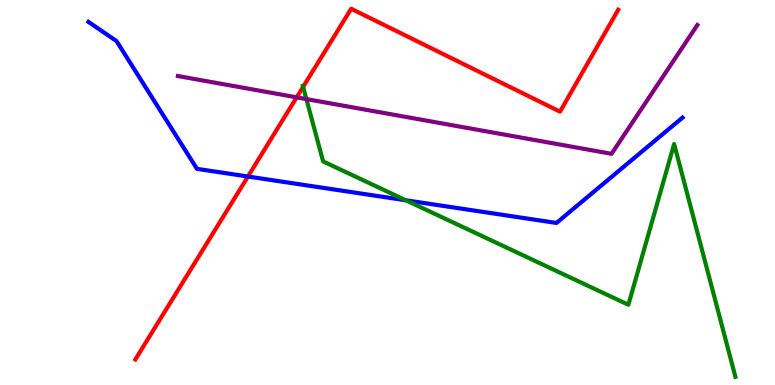[{'lines': ['blue', 'red'], 'intersections': [{'x': 3.2, 'y': 5.42}]}, {'lines': ['green', 'red'], 'intersections': [{'x': 3.91, 'y': 7.74}]}, {'lines': ['purple', 'red'], 'intersections': [{'x': 3.83, 'y': 7.47}]}, {'lines': ['blue', 'green'], 'intersections': [{'x': 5.24, 'y': 4.8}]}, {'lines': ['blue', 'purple'], 'intersections': []}, {'lines': ['green', 'purple'], 'intersections': [{'x': 3.95, 'y': 7.43}]}]